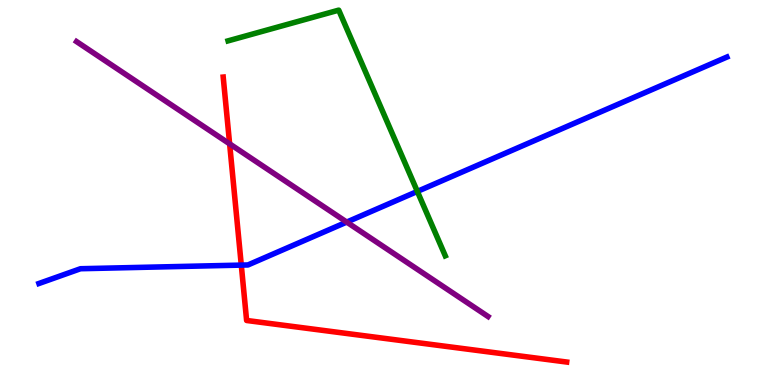[{'lines': ['blue', 'red'], 'intersections': [{'x': 3.11, 'y': 3.11}]}, {'lines': ['green', 'red'], 'intersections': []}, {'lines': ['purple', 'red'], 'intersections': [{'x': 2.96, 'y': 6.26}]}, {'lines': ['blue', 'green'], 'intersections': [{'x': 5.39, 'y': 5.03}]}, {'lines': ['blue', 'purple'], 'intersections': [{'x': 4.47, 'y': 4.23}]}, {'lines': ['green', 'purple'], 'intersections': []}]